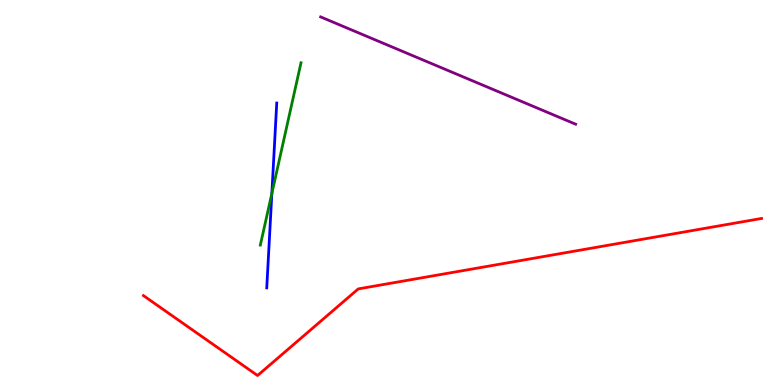[{'lines': ['blue', 'red'], 'intersections': []}, {'lines': ['green', 'red'], 'intersections': []}, {'lines': ['purple', 'red'], 'intersections': []}, {'lines': ['blue', 'green'], 'intersections': [{'x': 3.51, 'y': 4.98}]}, {'lines': ['blue', 'purple'], 'intersections': []}, {'lines': ['green', 'purple'], 'intersections': []}]